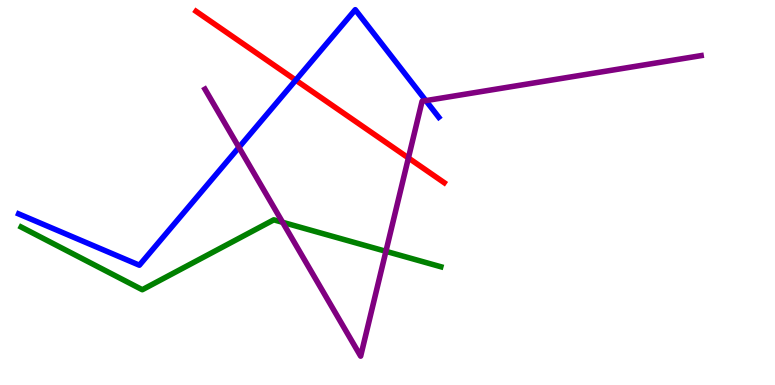[{'lines': ['blue', 'red'], 'intersections': [{'x': 3.82, 'y': 7.92}]}, {'lines': ['green', 'red'], 'intersections': []}, {'lines': ['purple', 'red'], 'intersections': [{'x': 5.27, 'y': 5.9}]}, {'lines': ['blue', 'green'], 'intersections': []}, {'lines': ['blue', 'purple'], 'intersections': [{'x': 3.08, 'y': 6.17}, {'x': 5.49, 'y': 7.39}]}, {'lines': ['green', 'purple'], 'intersections': [{'x': 3.65, 'y': 4.23}, {'x': 4.98, 'y': 3.47}]}]